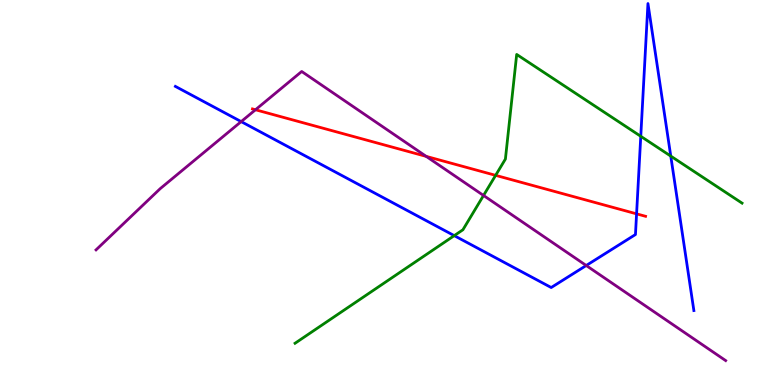[{'lines': ['blue', 'red'], 'intersections': [{'x': 8.21, 'y': 4.45}]}, {'lines': ['green', 'red'], 'intersections': [{'x': 6.4, 'y': 5.45}]}, {'lines': ['purple', 'red'], 'intersections': [{'x': 3.3, 'y': 7.15}, {'x': 5.5, 'y': 5.94}]}, {'lines': ['blue', 'green'], 'intersections': [{'x': 5.86, 'y': 3.88}, {'x': 8.27, 'y': 6.46}, {'x': 8.66, 'y': 5.95}]}, {'lines': ['blue', 'purple'], 'intersections': [{'x': 3.11, 'y': 6.84}, {'x': 7.56, 'y': 3.1}]}, {'lines': ['green', 'purple'], 'intersections': [{'x': 6.24, 'y': 4.92}]}]